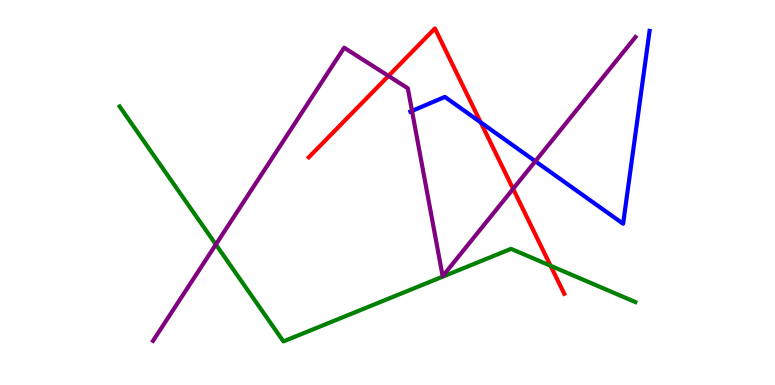[{'lines': ['blue', 'red'], 'intersections': [{'x': 6.2, 'y': 6.82}]}, {'lines': ['green', 'red'], 'intersections': [{'x': 7.1, 'y': 3.1}]}, {'lines': ['purple', 'red'], 'intersections': [{'x': 5.01, 'y': 8.03}, {'x': 6.62, 'y': 5.1}]}, {'lines': ['blue', 'green'], 'intersections': []}, {'lines': ['blue', 'purple'], 'intersections': [{'x': 5.32, 'y': 7.12}, {'x': 6.91, 'y': 5.81}]}, {'lines': ['green', 'purple'], 'intersections': [{'x': 2.79, 'y': 3.65}]}]